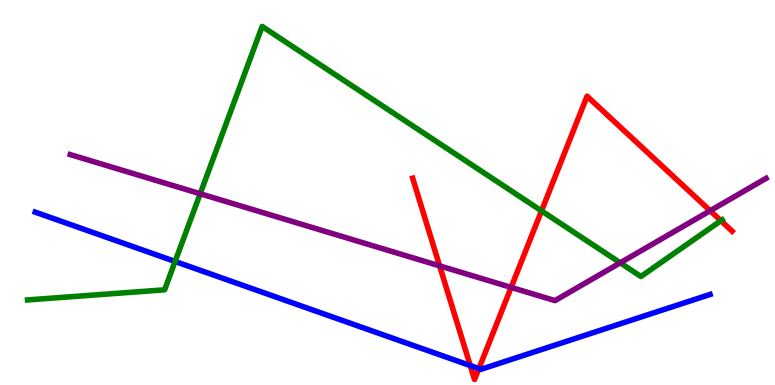[{'lines': ['blue', 'red'], 'intersections': [{'x': 6.07, 'y': 0.505}, {'x': 6.18, 'y': 0.426}]}, {'lines': ['green', 'red'], 'intersections': [{'x': 6.99, 'y': 4.52}, {'x': 9.3, 'y': 4.27}]}, {'lines': ['purple', 'red'], 'intersections': [{'x': 5.67, 'y': 3.09}, {'x': 6.6, 'y': 2.54}, {'x': 9.16, 'y': 4.53}]}, {'lines': ['blue', 'green'], 'intersections': [{'x': 2.26, 'y': 3.21}]}, {'lines': ['blue', 'purple'], 'intersections': []}, {'lines': ['green', 'purple'], 'intersections': [{'x': 2.58, 'y': 4.97}, {'x': 8.0, 'y': 3.17}]}]